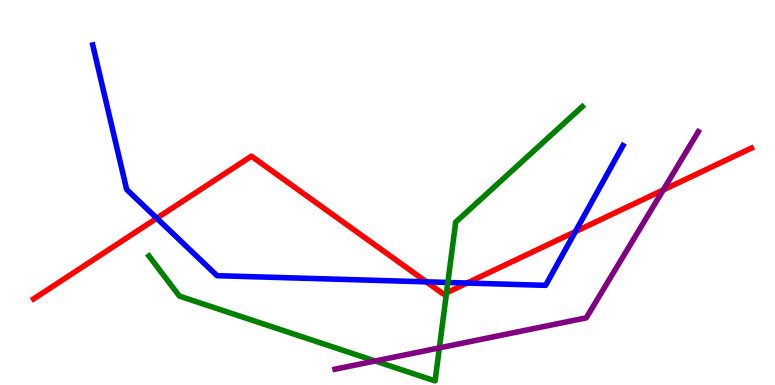[{'lines': ['blue', 'red'], 'intersections': [{'x': 2.02, 'y': 4.33}, {'x': 5.5, 'y': 2.68}, {'x': 6.03, 'y': 2.65}, {'x': 7.42, 'y': 3.98}]}, {'lines': ['green', 'red'], 'intersections': [{'x': 5.76, 'y': 2.4}]}, {'lines': ['purple', 'red'], 'intersections': [{'x': 8.56, 'y': 5.07}]}, {'lines': ['blue', 'green'], 'intersections': [{'x': 5.78, 'y': 2.66}]}, {'lines': ['blue', 'purple'], 'intersections': []}, {'lines': ['green', 'purple'], 'intersections': [{'x': 4.84, 'y': 0.623}, {'x': 5.67, 'y': 0.964}]}]